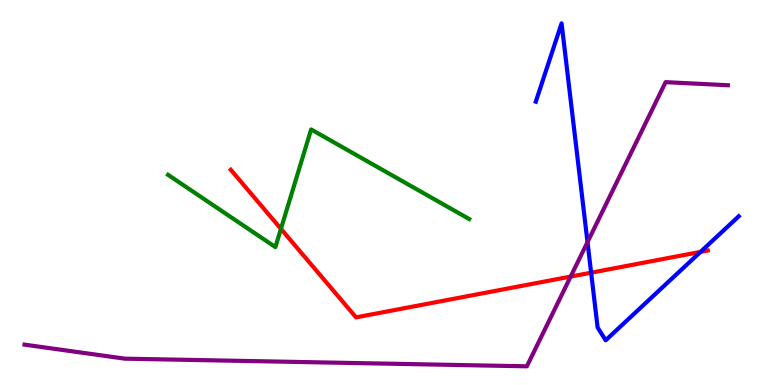[{'lines': ['blue', 'red'], 'intersections': [{'x': 7.63, 'y': 2.92}, {'x': 9.04, 'y': 3.46}]}, {'lines': ['green', 'red'], 'intersections': [{'x': 3.62, 'y': 4.06}]}, {'lines': ['purple', 'red'], 'intersections': [{'x': 7.36, 'y': 2.82}]}, {'lines': ['blue', 'green'], 'intersections': []}, {'lines': ['blue', 'purple'], 'intersections': [{'x': 7.58, 'y': 3.71}]}, {'lines': ['green', 'purple'], 'intersections': []}]